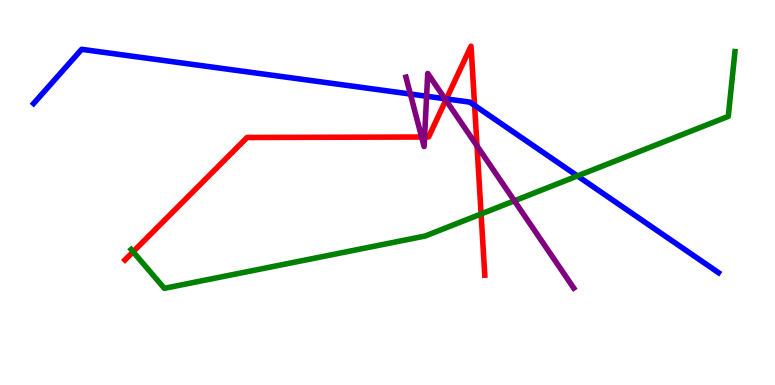[{'lines': ['blue', 'red'], 'intersections': [{'x': 5.76, 'y': 7.43}, {'x': 6.12, 'y': 7.26}]}, {'lines': ['green', 'red'], 'intersections': [{'x': 1.72, 'y': 3.46}, {'x': 6.21, 'y': 4.44}]}, {'lines': ['purple', 'red'], 'intersections': [{'x': 5.44, 'y': 6.44}, {'x': 5.48, 'y': 6.44}, {'x': 5.75, 'y': 7.4}, {'x': 6.16, 'y': 6.21}]}, {'lines': ['blue', 'green'], 'intersections': [{'x': 7.45, 'y': 5.43}]}, {'lines': ['blue', 'purple'], 'intersections': [{'x': 5.3, 'y': 7.56}, {'x': 5.5, 'y': 7.5}, {'x': 5.74, 'y': 7.44}]}, {'lines': ['green', 'purple'], 'intersections': [{'x': 6.64, 'y': 4.78}]}]